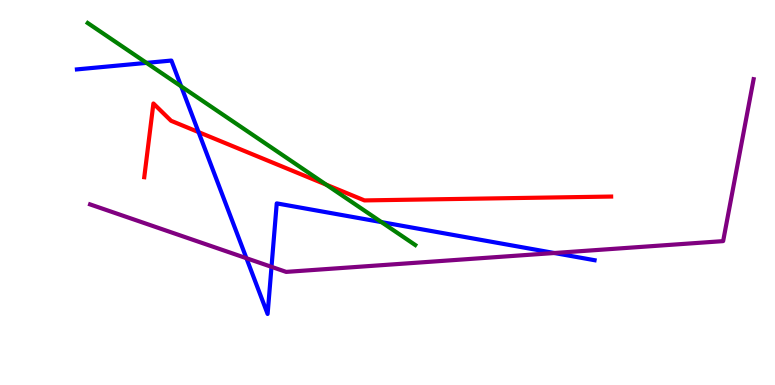[{'lines': ['blue', 'red'], 'intersections': [{'x': 2.56, 'y': 6.57}]}, {'lines': ['green', 'red'], 'intersections': [{'x': 4.21, 'y': 5.2}]}, {'lines': ['purple', 'red'], 'intersections': []}, {'lines': ['blue', 'green'], 'intersections': [{'x': 1.89, 'y': 8.37}, {'x': 2.34, 'y': 7.76}, {'x': 4.92, 'y': 4.23}]}, {'lines': ['blue', 'purple'], 'intersections': [{'x': 3.18, 'y': 3.29}, {'x': 3.5, 'y': 3.07}, {'x': 7.15, 'y': 3.43}]}, {'lines': ['green', 'purple'], 'intersections': []}]